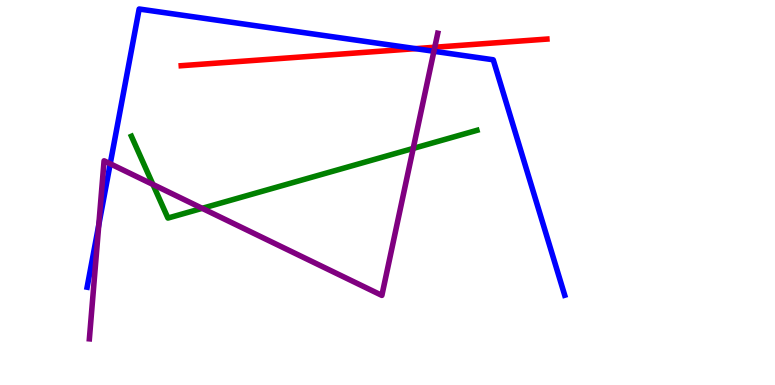[{'lines': ['blue', 'red'], 'intersections': [{'x': 5.36, 'y': 8.74}]}, {'lines': ['green', 'red'], 'intersections': []}, {'lines': ['purple', 'red'], 'intersections': [{'x': 5.61, 'y': 8.77}]}, {'lines': ['blue', 'green'], 'intersections': []}, {'lines': ['blue', 'purple'], 'intersections': [{'x': 1.27, 'y': 4.16}, {'x': 1.42, 'y': 5.75}, {'x': 5.6, 'y': 8.67}]}, {'lines': ['green', 'purple'], 'intersections': [{'x': 1.97, 'y': 5.21}, {'x': 2.61, 'y': 4.59}, {'x': 5.33, 'y': 6.14}]}]